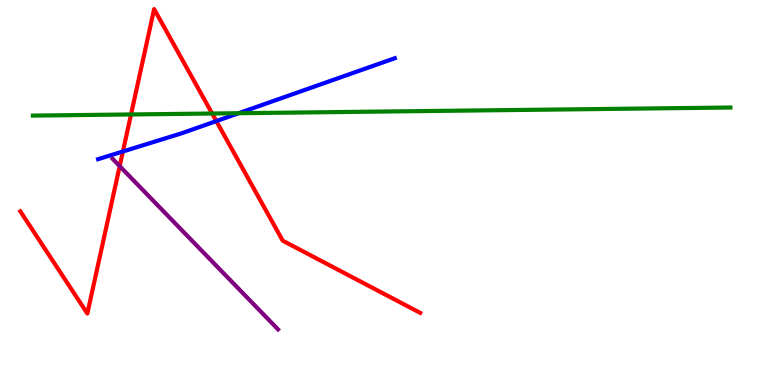[{'lines': ['blue', 'red'], 'intersections': [{'x': 1.59, 'y': 6.07}, {'x': 2.79, 'y': 6.85}]}, {'lines': ['green', 'red'], 'intersections': [{'x': 1.69, 'y': 7.03}, {'x': 2.74, 'y': 7.05}]}, {'lines': ['purple', 'red'], 'intersections': [{'x': 1.54, 'y': 5.69}]}, {'lines': ['blue', 'green'], 'intersections': [{'x': 3.08, 'y': 7.06}]}, {'lines': ['blue', 'purple'], 'intersections': []}, {'lines': ['green', 'purple'], 'intersections': []}]